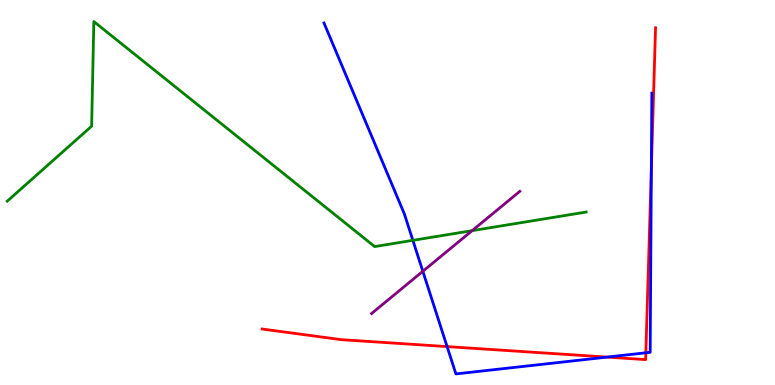[{'lines': ['blue', 'red'], 'intersections': [{'x': 5.77, 'y': 0.997}, {'x': 7.83, 'y': 0.725}, {'x': 8.33, 'y': 0.837}, {'x': 8.4, 'y': 5.63}]}, {'lines': ['green', 'red'], 'intersections': []}, {'lines': ['purple', 'red'], 'intersections': []}, {'lines': ['blue', 'green'], 'intersections': [{'x': 5.33, 'y': 3.76}]}, {'lines': ['blue', 'purple'], 'intersections': [{'x': 5.46, 'y': 2.95}]}, {'lines': ['green', 'purple'], 'intersections': [{'x': 6.09, 'y': 4.01}]}]